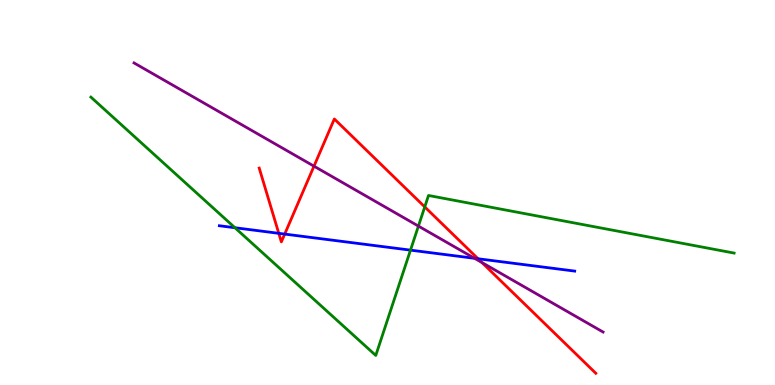[{'lines': ['blue', 'red'], 'intersections': [{'x': 3.6, 'y': 3.94}, {'x': 3.67, 'y': 3.92}, {'x': 6.17, 'y': 3.28}]}, {'lines': ['green', 'red'], 'intersections': [{'x': 5.48, 'y': 4.63}]}, {'lines': ['purple', 'red'], 'intersections': [{'x': 4.05, 'y': 5.68}, {'x': 6.22, 'y': 3.18}]}, {'lines': ['blue', 'green'], 'intersections': [{'x': 3.03, 'y': 4.08}, {'x': 5.3, 'y': 3.5}]}, {'lines': ['blue', 'purple'], 'intersections': [{'x': 6.12, 'y': 3.29}]}, {'lines': ['green', 'purple'], 'intersections': [{'x': 5.4, 'y': 4.13}]}]